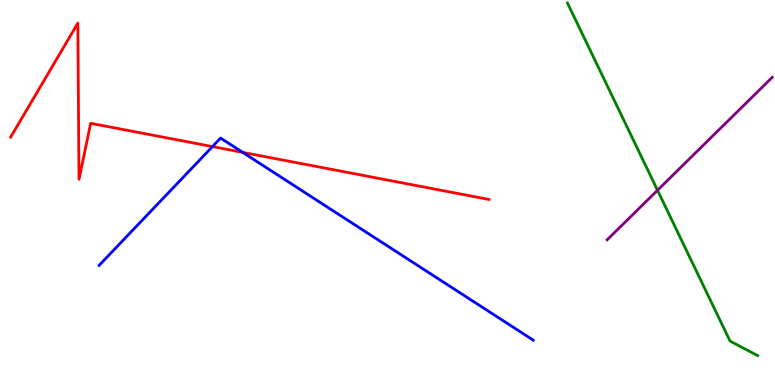[{'lines': ['blue', 'red'], 'intersections': [{'x': 2.74, 'y': 6.19}, {'x': 3.13, 'y': 6.04}]}, {'lines': ['green', 'red'], 'intersections': []}, {'lines': ['purple', 'red'], 'intersections': []}, {'lines': ['blue', 'green'], 'intersections': []}, {'lines': ['blue', 'purple'], 'intersections': []}, {'lines': ['green', 'purple'], 'intersections': [{'x': 8.48, 'y': 5.06}]}]